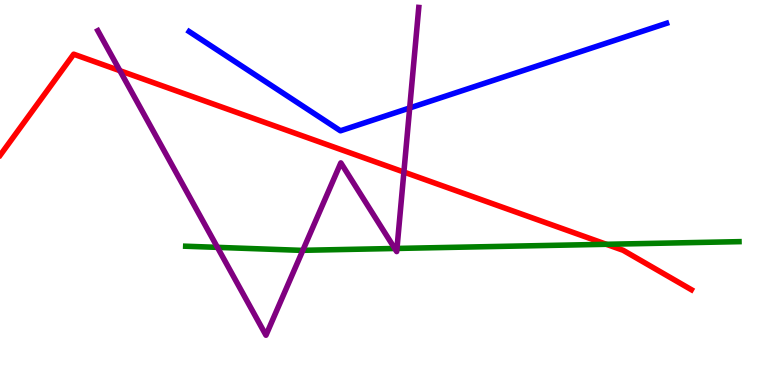[{'lines': ['blue', 'red'], 'intersections': []}, {'lines': ['green', 'red'], 'intersections': [{'x': 7.82, 'y': 3.65}]}, {'lines': ['purple', 'red'], 'intersections': [{'x': 1.55, 'y': 8.16}, {'x': 5.21, 'y': 5.53}]}, {'lines': ['blue', 'green'], 'intersections': []}, {'lines': ['blue', 'purple'], 'intersections': [{'x': 5.29, 'y': 7.2}]}, {'lines': ['green', 'purple'], 'intersections': [{'x': 2.81, 'y': 3.58}, {'x': 3.91, 'y': 3.5}, {'x': 5.09, 'y': 3.55}, {'x': 5.12, 'y': 3.55}]}]